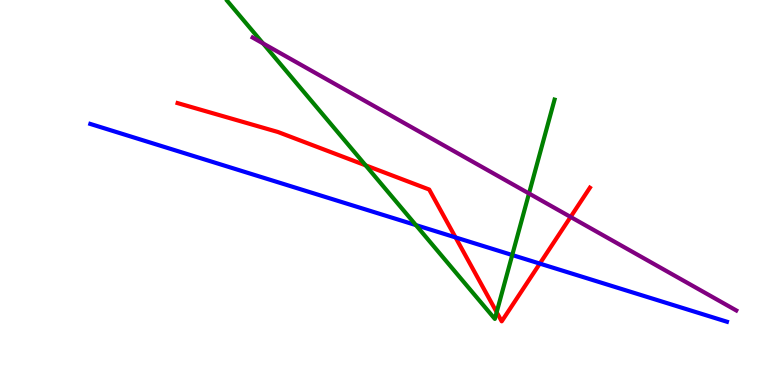[{'lines': ['blue', 'red'], 'intersections': [{'x': 5.88, 'y': 3.83}, {'x': 6.97, 'y': 3.15}]}, {'lines': ['green', 'red'], 'intersections': [{'x': 4.72, 'y': 5.71}, {'x': 6.41, 'y': 1.89}]}, {'lines': ['purple', 'red'], 'intersections': [{'x': 7.36, 'y': 4.36}]}, {'lines': ['blue', 'green'], 'intersections': [{'x': 5.37, 'y': 4.15}, {'x': 6.61, 'y': 3.38}]}, {'lines': ['blue', 'purple'], 'intersections': []}, {'lines': ['green', 'purple'], 'intersections': [{'x': 3.39, 'y': 8.87}, {'x': 6.83, 'y': 4.97}]}]